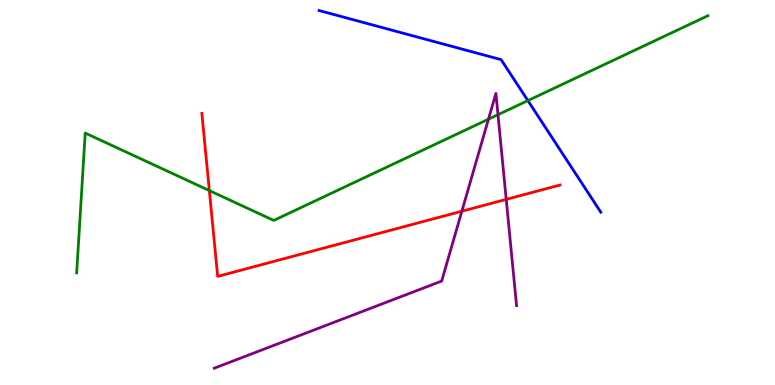[{'lines': ['blue', 'red'], 'intersections': []}, {'lines': ['green', 'red'], 'intersections': [{'x': 2.7, 'y': 5.05}]}, {'lines': ['purple', 'red'], 'intersections': [{'x': 5.96, 'y': 4.51}, {'x': 6.53, 'y': 4.82}]}, {'lines': ['blue', 'green'], 'intersections': [{'x': 6.81, 'y': 7.39}]}, {'lines': ['blue', 'purple'], 'intersections': []}, {'lines': ['green', 'purple'], 'intersections': [{'x': 6.3, 'y': 6.9}, {'x': 6.43, 'y': 7.02}]}]